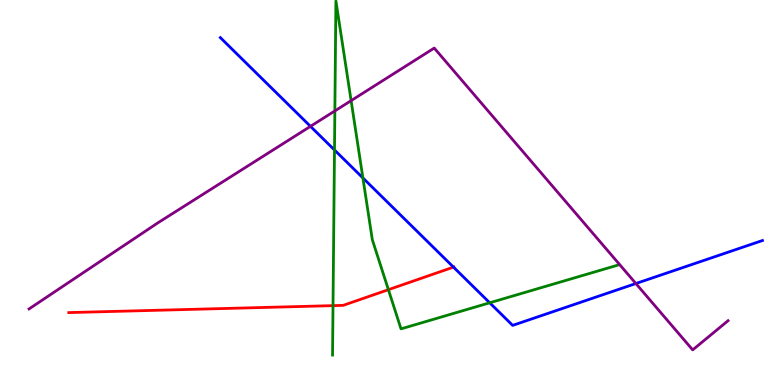[{'lines': ['blue', 'red'], 'intersections': [{'x': 5.85, 'y': 3.06}]}, {'lines': ['green', 'red'], 'intersections': [{'x': 4.3, 'y': 2.06}, {'x': 5.01, 'y': 2.48}]}, {'lines': ['purple', 'red'], 'intersections': []}, {'lines': ['blue', 'green'], 'intersections': [{'x': 4.32, 'y': 6.1}, {'x': 4.68, 'y': 5.38}, {'x': 6.32, 'y': 2.14}]}, {'lines': ['blue', 'purple'], 'intersections': [{'x': 4.01, 'y': 6.72}, {'x': 8.2, 'y': 2.64}]}, {'lines': ['green', 'purple'], 'intersections': [{'x': 4.32, 'y': 7.12}, {'x': 4.53, 'y': 7.39}]}]